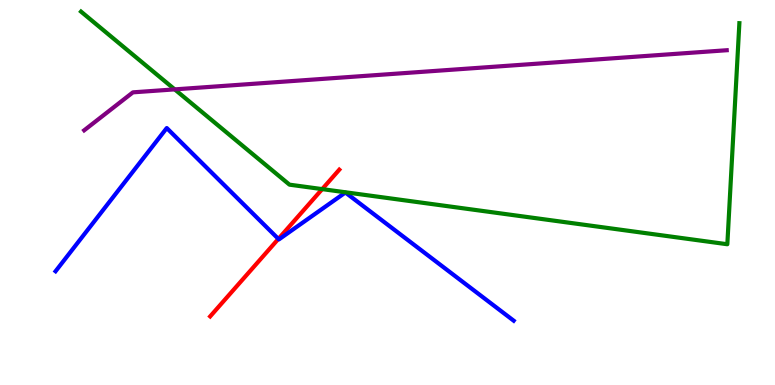[{'lines': ['blue', 'red'], 'intersections': [{'x': 3.59, 'y': 3.79}]}, {'lines': ['green', 'red'], 'intersections': [{'x': 4.16, 'y': 5.09}]}, {'lines': ['purple', 'red'], 'intersections': []}, {'lines': ['blue', 'green'], 'intersections': []}, {'lines': ['blue', 'purple'], 'intersections': []}, {'lines': ['green', 'purple'], 'intersections': [{'x': 2.25, 'y': 7.68}]}]